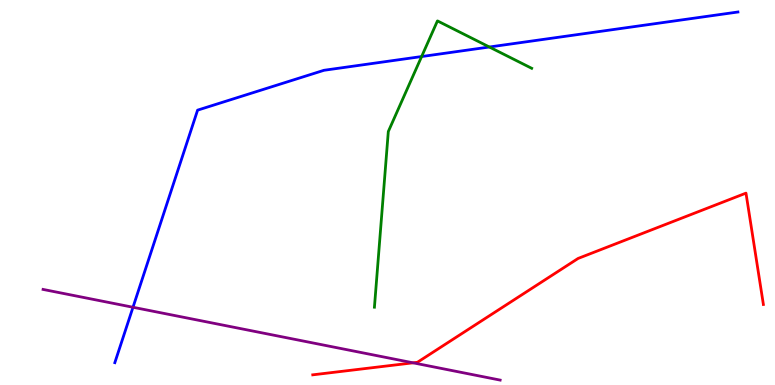[{'lines': ['blue', 'red'], 'intersections': []}, {'lines': ['green', 'red'], 'intersections': []}, {'lines': ['purple', 'red'], 'intersections': [{'x': 5.33, 'y': 0.576}]}, {'lines': ['blue', 'green'], 'intersections': [{'x': 5.44, 'y': 8.53}, {'x': 6.31, 'y': 8.78}]}, {'lines': ['blue', 'purple'], 'intersections': [{'x': 1.72, 'y': 2.02}]}, {'lines': ['green', 'purple'], 'intersections': []}]